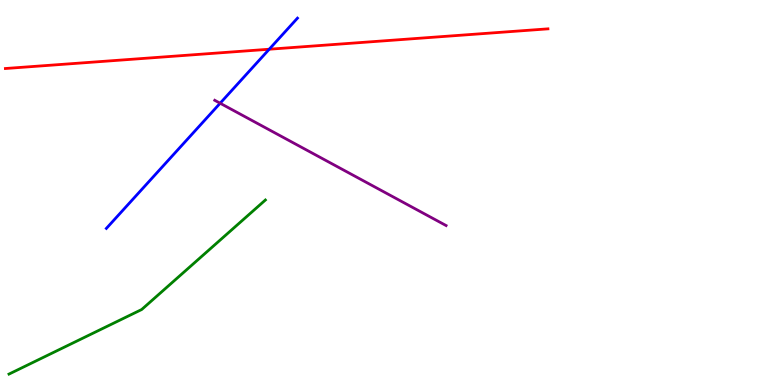[{'lines': ['blue', 'red'], 'intersections': [{'x': 3.47, 'y': 8.72}]}, {'lines': ['green', 'red'], 'intersections': []}, {'lines': ['purple', 'red'], 'intersections': []}, {'lines': ['blue', 'green'], 'intersections': []}, {'lines': ['blue', 'purple'], 'intersections': [{'x': 2.84, 'y': 7.32}]}, {'lines': ['green', 'purple'], 'intersections': []}]